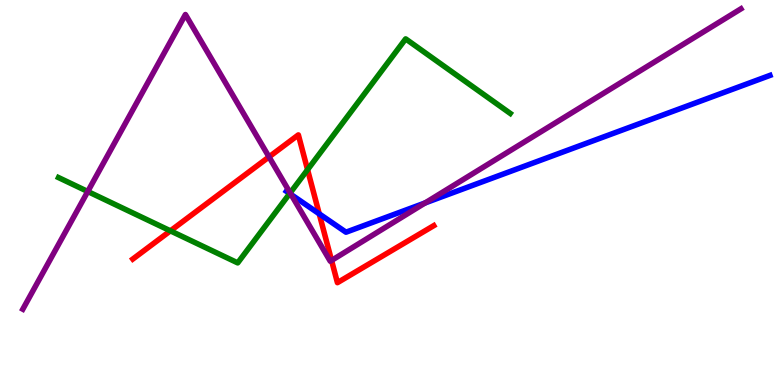[{'lines': ['blue', 'red'], 'intersections': [{'x': 4.12, 'y': 4.45}]}, {'lines': ['green', 'red'], 'intersections': [{'x': 2.2, 'y': 4.0}, {'x': 3.97, 'y': 5.59}]}, {'lines': ['purple', 'red'], 'intersections': [{'x': 3.47, 'y': 5.92}, {'x': 4.28, 'y': 3.24}]}, {'lines': ['blue', 'green'], 'intersections': [{'x': 3.74, 'y': 4.97}]}, {'lines': ['blue', 'purple'], 'intersections': [{'x': 3.76, 'y': 4.95}, {'x': 5.49, 'y': 4.73}]}, {'lines': ['green', 'purple'], 'intersections': [{'x': 1.13, 'y': 5.03}, {'x': 3.74, 'y': 4.99}]}]